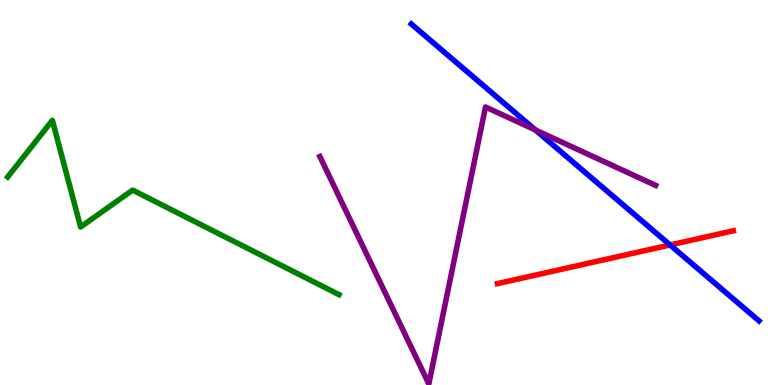[{'lines': ['blue', 'red'], 'intersections': [{'x': 8.65, 'y': 3.64}]}, {'lines': ['green', 'red'], 'intersections': []}, {'lines': ['purple', 'red'], 'intersections': []}, {'lines': ['blue', 'green'], 'intersections': []}, {'lines': ['blue', 'purple'], 'intersections': [{'x': 6.91, 'y': 6.62}]}, {'lines': ['green', 'purple'], 'intersections': []}]